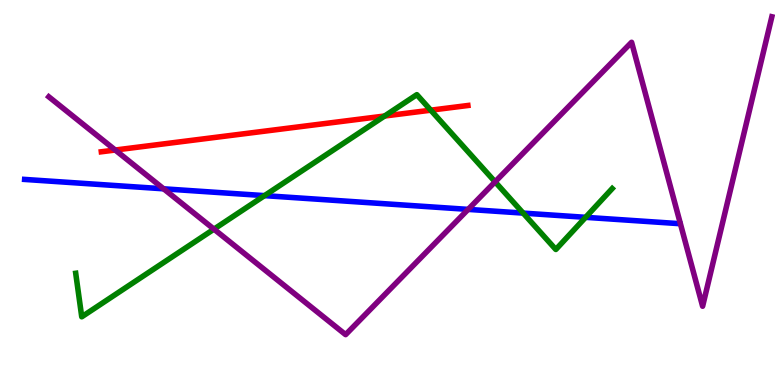[{'lines': ['blue', 'red'], 'intersections': []}, {'lines': ['green', 'red'], 'intersections': [{'x': 4.96, 'y': 6.99}, {'x': 5.56, 'y': 7.14}]}, {'lines': ['purple', 'red'], 'intersections': [{'x': 1.49, 'y': 6.1}]}, {'lines': ['blue', 'green'], 'intersections': [{'x': 3.41, 'y': 4.92}, {'x': 6.75, 'y': 4.46}, {'x': 7.56, 'y': 4.36}]}, {'lines': ['blue', 'purple'], 'intersections': [{'x': 2.11, 'y': 5.1}, {'x': 6.04, 'y': 4.56}]}, {'lines': ['green', 'purple'], 'intersections': [{'x': 2.76, 'y': 4.05}, {'x': 6.39, 'y': 5.28}]}]